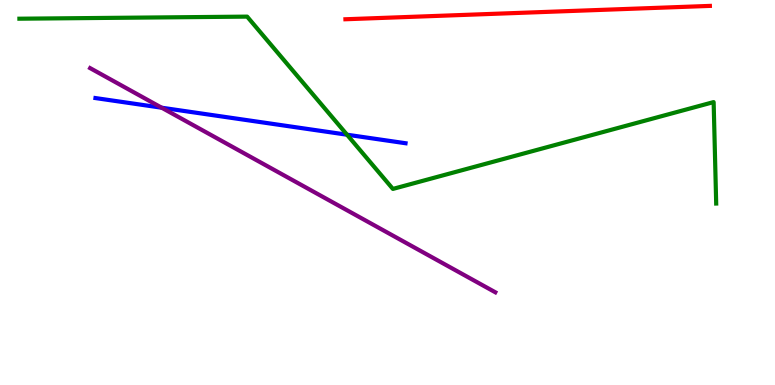[{'lines': ['blue', 'red'], 'intersections': []}, {'lines': ['green', 'red'], 'intersections': []}, {'lines': ['purple', 'red'], 'intersections': []}, {'lines': ['blue', 'green'], 'intersections': [{'x': 4.48, 'y': 6.5}]}, {'lines': ['blue', 'purple'], 'intersections': [{'x': 2.09, 'y': 7.2}]}, {'lines': ['green', 'purple'], 'intersections': []}]